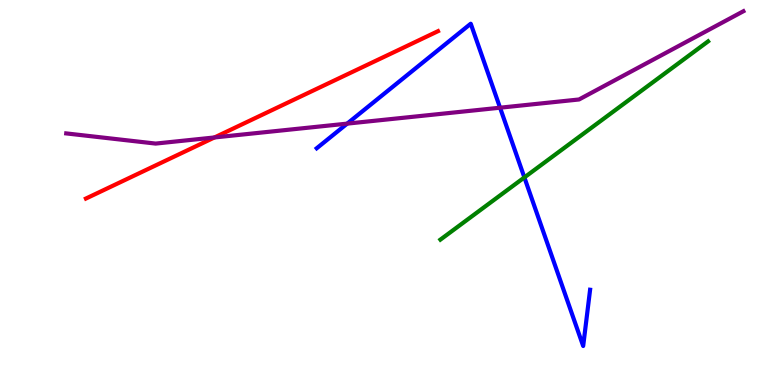[{'lines': ['blue', 'red'], 'intersections': []}, {'lines': ['green', 'red'], 'intersections': []}, {'lines': ['purple', 'red'], 'intersections': [{'x': 2.77, 'y': 6.43}]}, {'lines': ['blue', 'green'], 'intersections': [{'x': 6.77, 'y': 5.39}]}, {'lines': ['blue', 'purple'], 'intersections': [{'x': 4.48, 'y': 6.79}, {'x': 6.45, 'y': 7.2}]}, {'lines': ['green', 'purple'], 'intersections': []}]